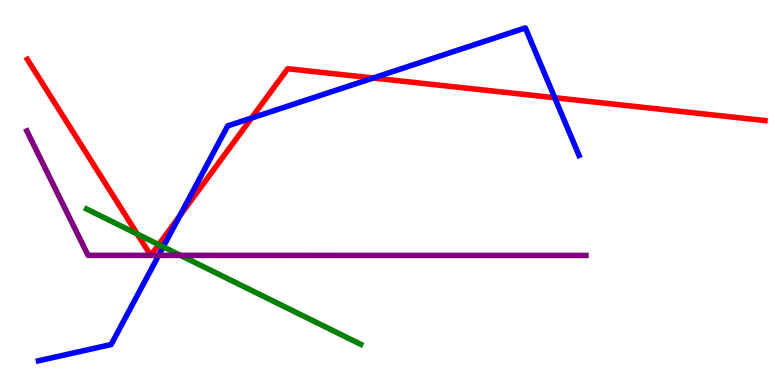[{'lines': ['blue', 'red'], 'intersections': [{'x': 2.32, 'y': 4.39}, {'x': 3.25, 'y': 6.93}, {'x': 4.82, 'y': 7.97}, {'x': 7.16, 'y': 7.46}]}, {'lines': ['green', 'red'], 'intersections': [{'x': 1.77, 'y': 3.92}, {'x': 2.05, 'y': 3.65}]}, {'lines': ['purple', 'red'], 'intersections': [{'x': 1.94, 'y': 3.37}, {'x': 1.95, 'y': 3.37}]}, {'lines': ['blue', 'green'], 'intersections': [{'x': 2.11, 'y': 3.59}]}, {'lines': ['blue', 'purple'], 'intersections': [{'x': 2.05, 'y': 3.37}]}, {'lines': ['green', 'purple'], 'intersections': [{'x': 2.33, 'y': 3.37}]}]